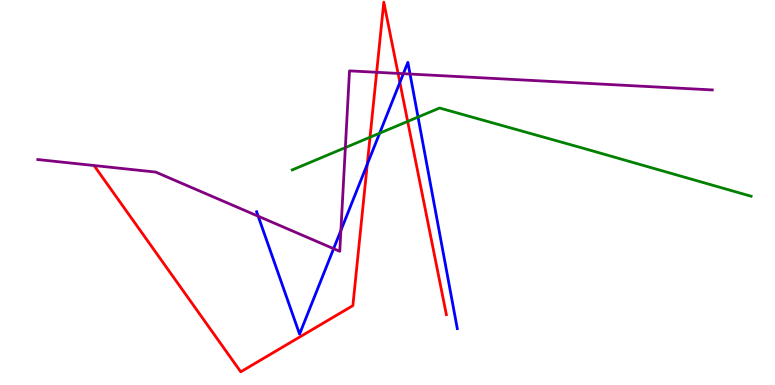[{'lines': ['blue', 'red'], 'intersections': [{'x': 4.74, 'y': 5.73}, {'x': 5.16, 'y': 7.86}]}, {'lines': ['green', 'red'], 'intersections': [{'x': 4.77, 'y': 6.44}, {'x': 5.26, 'y': 6.85}]}, {'lines': ['purple', 'red'], 'intersections': [{'x': 4.86, 'y': 8.12}, {'x': 5.14, 'y': 8.09}]}, {'lines': ['blue', 'green'], 'intersections': [{'x': 4.9, 'y': 6.54}, {'x': 5.39, 'y': 6.96}]}, {'lines': ['blue', 'purple'], 'intersections': [{'x': 3.33, 'y': 4.38}, {'x': 4.3, 'y': 3.54}, {'x': 4.4, 'y': 4.01}, {'x': 5.2, 'y': 8.09}, {'x': 5.29, 'y': 8.08}]}, {'lines': ['green', 'purple'], 'intersections': [{'x': 4.46, 'y': 6.17}]}]